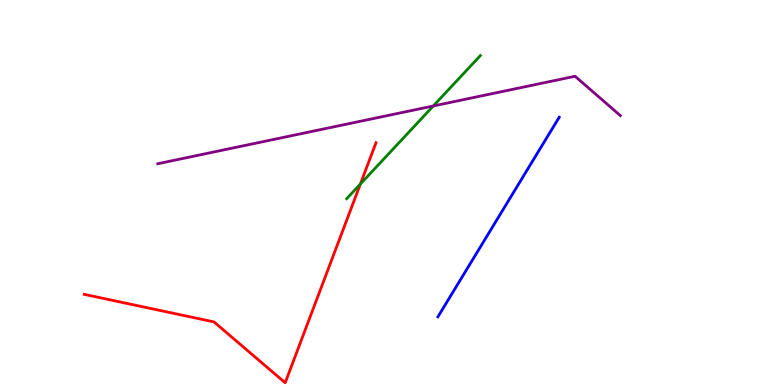[{'lines': ['blue', 'red'], 'intersections': []}, {'lines': ['green', 'red'], 'intersections': [{'x': 4.65, 'y': 5.22}]}, {'lines': ['purple', 'red'], 'intersections': []}, {'lines': ['blue', 'green'], 'intersections': []}, {'lines': ['blue', 'purple'], 'intersections': []}, {'lines': ['green', 'purple'], 'intersections': [{'x': 5.59, 'y': 7.25}]}]